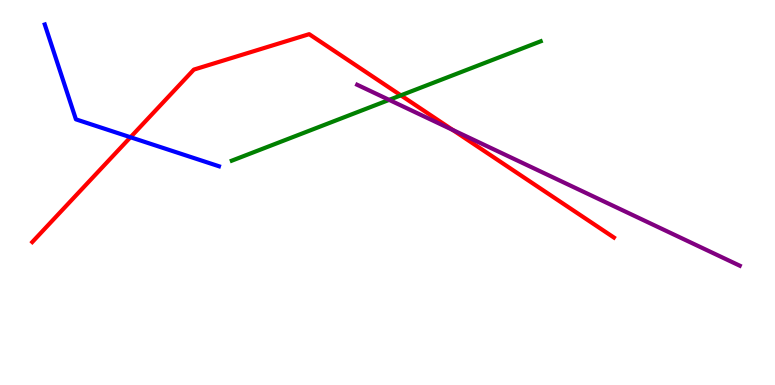[{'lines': ['blue', 'red'], 'intersections': [{'x': 1.68, 'y': 6.44}]}, {'lines': ['green', 'red'], 'intersections': [{'x': 5.17, 'y': 7.52}]}, {'lines': ['purple', 'red'], 'intersections': [{'x': 5.84, 'y': 6.63}]}, {'lines': ['blue', 'green'], 'intersections': []}, {'lines': ['blue', 'purple'], 'intersections': []}, {'lines': ['green', 'purple'], 'intersections': [{'x': 5.02, 'y': 7.41}]}]